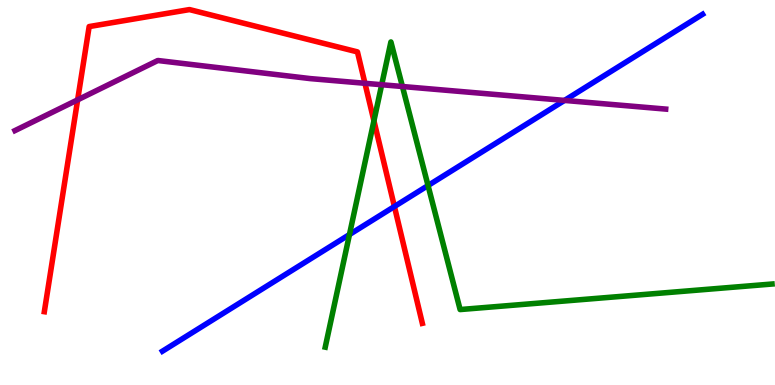[{'lines': ['blue', 'red'], 'intersections': [{'x': 5.09, 'y': 4.64}]}, {'lines': ['green', 'red'], 'intersections': [{'x': 4.82, 'y': 6.86}]}, {'lines': ['purple', 'red'], 'intersections': [{'x': 1.0, 'y': 7.41}, {'x': 4.71, 'y': 7.84}]}, {'lines': ['blue', 'green'], 'intersections': [{'x': 4.51, 'y': 3.91}, {'x': 5.52, 'y': 5.18}]}, {'lines': ['blue', 'purple'], 'intersections': [{'x': 7.28, 'y': 7.39}]}, {'lines': ['green', 'purple'], 'intersections': [{'x': 4.93, 'y': 7.8}, {'x': 5.19, 'y': 7.75}]}]